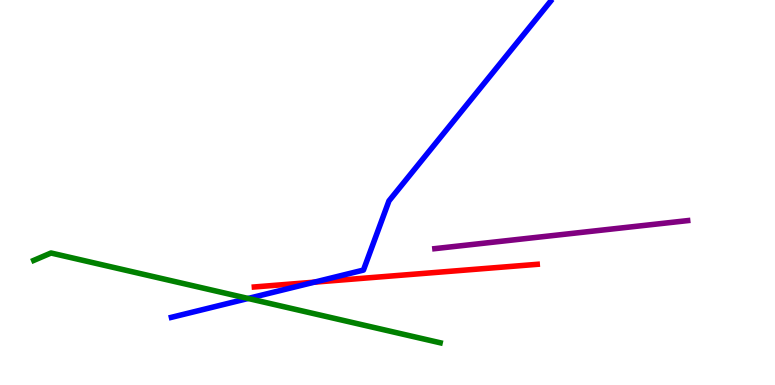[{'lines': ['blue', 'red'], 'intersections': [{'x': 4.06, 'y': 2.67}]}, {'lines': ['green', 'red'], 'intersections': []}, {'lines': ['purple', 'red'], 'intersections': []}, {'lines': ['blue', 'green'], 'intersections': [{'x': 3.2, 'y': 2.25}]}, {'lines': ['blue', 'purple'], 'intersections': []}, {'lines': ['green', 'purple'], 'intersections': []}]